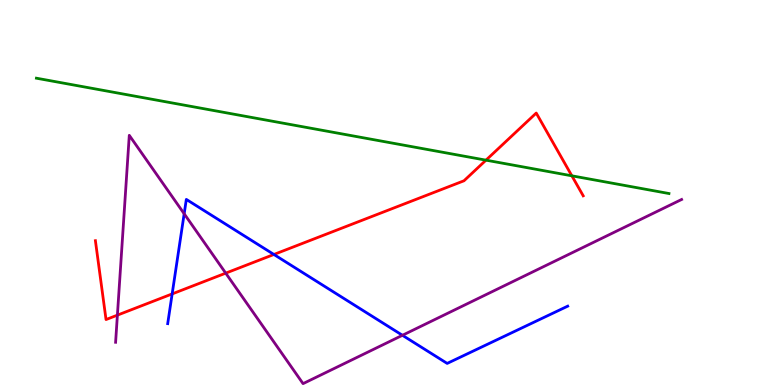[{'lines': ['blue', 'red'], 'intersections': [{'x': 2.22, 'y': 2.37}, {'x': 3.53, 'y': 3.39}]}, {'lines': ['green', 'red'], 'intersections': [{'x': 6.27, 'y': 5.84}, {'x': 7.38, 'y': 5.43}]}, {'lines': ['purple', 'red'], 'intersections': [{'x': 1.51, 'y': 1.81}, {'x': 2.91, 'y': 2.91}]}, {'lines': ['blue', 'green'], 'intersections': []}, {'lines': ['blue', 'purple'], 'intersections': [{'x': 2.38, 'y': 4.45}, {'x': 5.19, 'y': 1.29}]}, {'lines': ['green', 'purple'], 'intersections': []}]